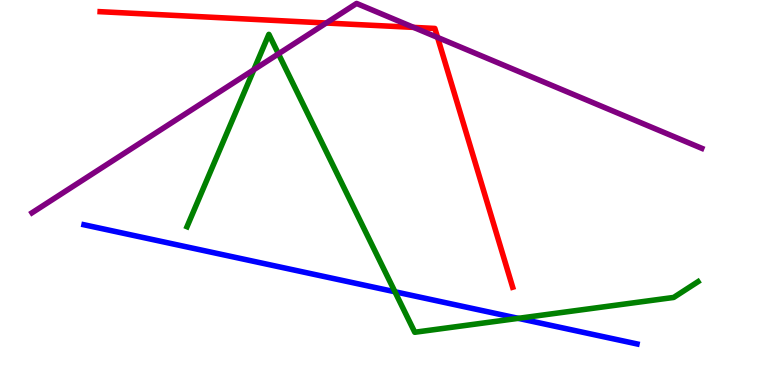[{'lines': ['blue', 'red'], 'intersections': []}, {'lines': ['green', 'red'], 'intersections': []}, {'lines': ['purple', 'red'], 'intersections': [{'x': 4.21, 'y': 9.4}, {'x': 5.34, 'y': 9.29}, {'x': 5.65, 'y': 9.03}]}, {'lines': ['blue', 'green'], 'intersections': [{'x': 5.1, 'y': 2.42}, {'x': 6.69, 'y': 1.73}]}, {'lines': ['blue', 'purple'], 'intersections': []}, {'lines': ['green', 'purple'], 'intersections': [{'x': 3.28, 'y': 8.19}, {'x': 3.59, 'y': 8.6}]}]